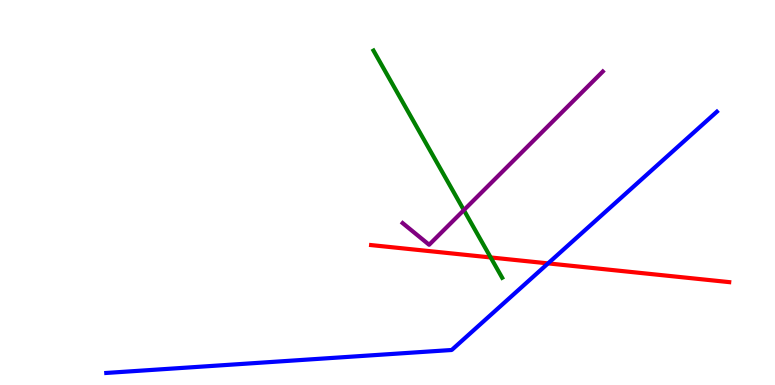[{'lines': ['blue', 'red'], 'intersections': [{'x': 7.07, 'y': 3.16}]}, {'lines': ['green', 'red'], 'intersections': [{'x': 6.33, 'y': 3.31}]}, {'lines': ['purple', 'red'], 'intersections': []}, {'lines': ['blue', 'green'], 'intersections': []}, {'lines': ['blue', 'purple'], 'intersections': []}, {'lines': ['green', 'purple'], 'intersections': [{'x': 5.99, 'y': 4.54}]}]